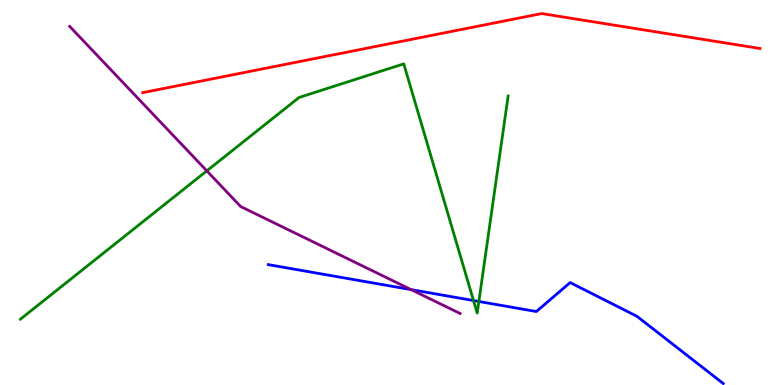[{'lines': ['blue', 'red'], 'intersections': []}, {'lines': ['green', 'red'], 'intersections': []}, {'lines': ['purple', 'red'], 'intersections': []}, {'lines': ['blue', 'green'], 'intersections': [{'x': 6.11, 'y': 2.19}, {'x': 6.18, 'y': 2.17}]}, {'lines': ['blue', 'purple'], 'intersections': [{'x': 5.3, 'y': 2.48}]}, {'lines': ['green', 'purple'], 'intersections': [{'x': 2.67, 'y': 5.56}]}]